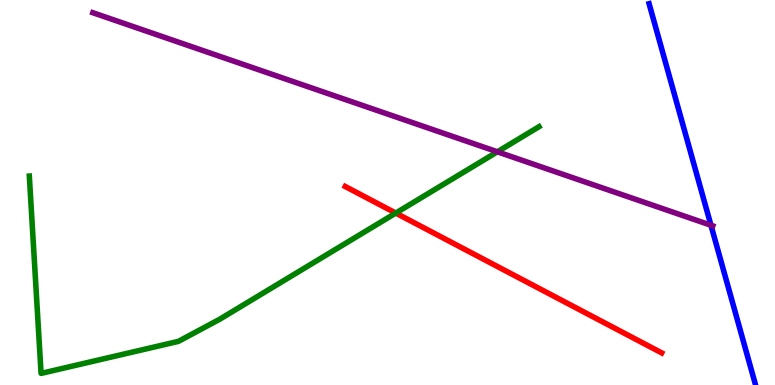[{'lines': ['blue', 'red'], 'intersections': []}, {'lines': ['green', 'red'], 'intersections': [{'x': 5.11, 'y': 4.47}]}, {'lines': ['purple', 'red'], 'intersections': []}, {'lines': ['blue', 'green'], 'intersections': []}, {'lines': ['blue', 'purple'], 'intersections': [{'x': 9.17, 'y': 4.15}]}, {'lines': ['green', 'purple'], 'intersections': [{'x': 6.42, 'y': 6.06}]}]